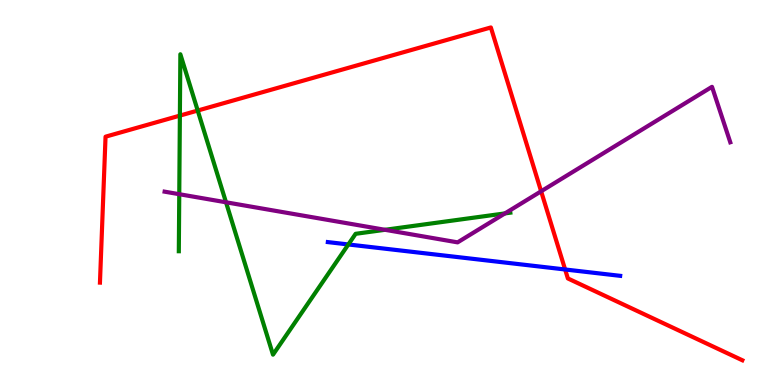[{'lines': ['blue', 'red'], 'intersections': [{'x': 7.29, 'y': 3.0}]}, {'lines': ['green', 'red'], 'intersections': [{'x': 2.32, 'y': 7.0}, {'x': 2.55, 'y': 7.13}]}, {'lines': ['purple', 'red'], 'intersections': [{'x': 6.98, 'y': 5.03}]}, {'lines': ['blue', 'green'], 'intersections': [{'x': 4.49, 'y': 3.65}]}, {'lines': ['blue', 'purple'], 'intersections': []}, {'lines': ['green', 'purple'], 'intersections': [{'x': 2.31, 'y': 4.96}, {'x': 2.92, 'y': 4.75}, {'x': 4.97, 'y': 4.03}, {'x': 6.52, 'y': 4.46}]}]